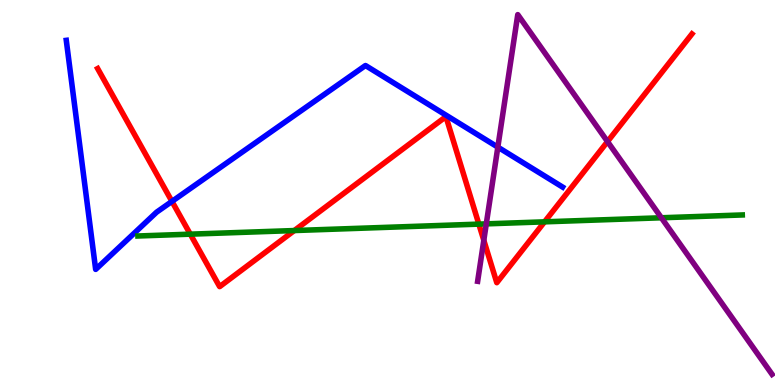[{'lines': ['blue', 'red'], 'intersections': [{'x': 2.22, 'y': 4.77}]}, {'lines': ['green', 'red'], 'intersections': [{'x': 2.46, 'y': 3.92}, {'x': 3.8, 'y': 4.01}, {'x': 6.18, 'y': 4.18}, {'x': 7.03, 'y': 4.24}]}, {'lines': ['purple', 'red'], 'intersections': [{'x': 6.24, 'y': 3.76}, {'x': 7.84, 'y': 6.32}]}, {'lines': ['blue', 'green'], 'intersections': []}, {'lines': ['blue', 'purple'], 'intersections': [{'x': 6.42, 'y': 6.18}]}, {'lines': ['green', 'purple'], 'intersections': [{'x': 6.27, 'y': 4.19}, {'x': 8.53, 'y': 4.34}]}]